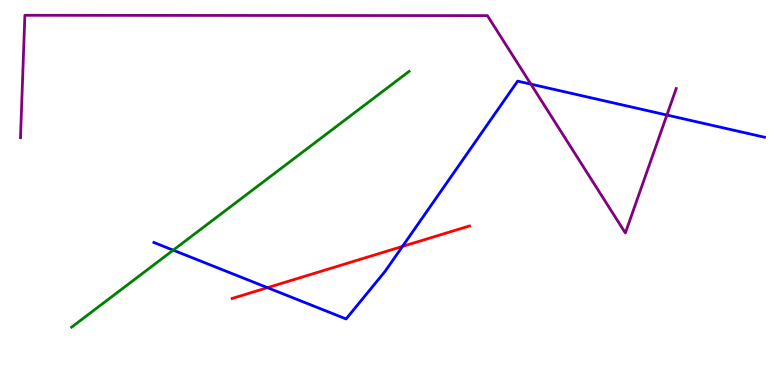[{'lines': ['blue', 'red'], 'intersections': [{'x': 3.45, 'y': 2.53}, {'x': 5.19, 'y': 3.6}]}, {'lines': ['green', 'red'], 'intersections': []}, {'lines': ['purple', 'red'], 'intersections': []}, {'lines': ['blue', 'green'], 'intersections': [{'x': 2.23, 'y': 3.5}]}, {'lines': ['blue', 'purple'], 'intersections': [{'x': 6.85, 'y': 7.81}, {'x': 8.61, 'y': 7.01}]}, {'lines': ['green', 'purple'], 'intersections': []}]